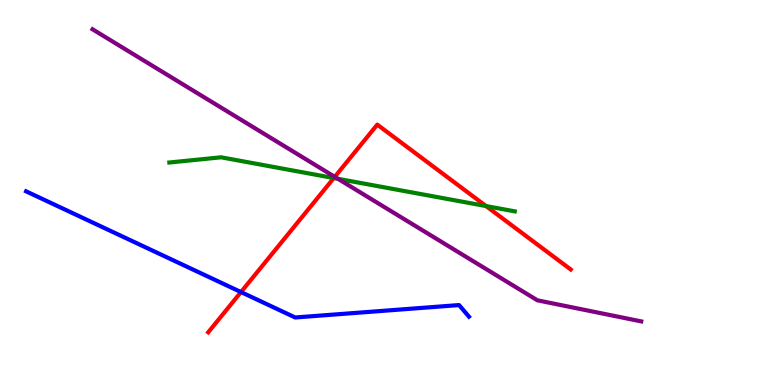[{'lines': ['blue', 'red'], 'intersections': [{'x': 3.11, 'y': 2.41}]}, {'lines': ['green', 'red'], 'intersections': [{'x': 4.31, 'y': 5.38}, {'x': 6.27, 'y': 4.65}]}, {'lines': ['purple', 'red'], 'intersections': [{'x': 4.32, 'y': 5.41}]}, {'lines': ['blue', 'green'], 'intersections': []}, {'lines': ['blue', 'purple'], 'intersections': []}, {'lines': ['green', 'purple'], 'intersections': [{'x': 4.36, 'y': 5.36}]}]